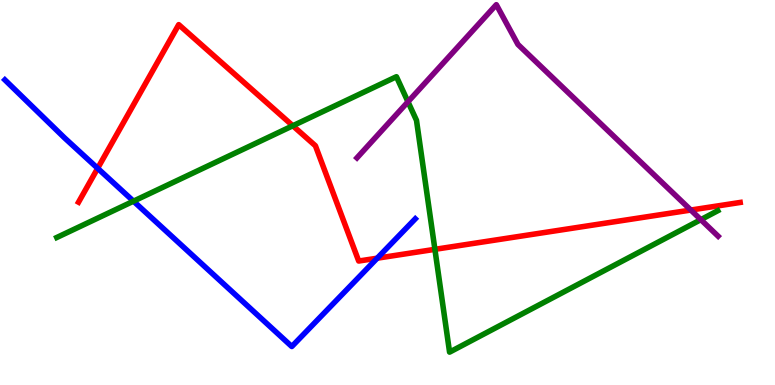[{'lines': ['blue', 'red'], 'intersections': [{'x': 1.26, 'y': 5.63}, {'x': 4.87, 'y': 3.29}]}, {'lines': ['green', 'red'], 'intersections': [{'x': 3.78, 'y': 6.73}, {'x': 5.61, 'y': 3.52}]}, {'lines': ['purple', 'red'], 'intersections': [{'x': 8.91, 'y': 4.54}]}, {'lines': ['blue', 'green'], 'intersections': [{'x': 1.72, 'y': 4.77}]}, {'lines': ['blue', 'purple'], 'intersections': []}, {'lines': ['green', 'purple'], 'intersections': [{'x': 5.26, 'y': 7.36}, {'x': 9.04, 'y': 4.29}]}]